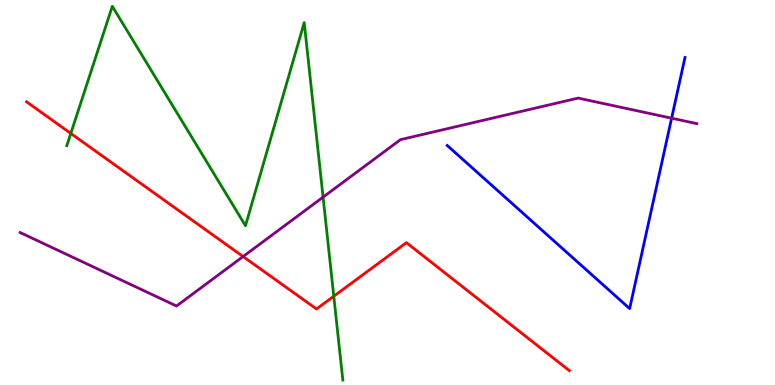[{'lines': ['blue', 'red'], 'intersections': []}, {'lines': ['green', 'red'], 'intersections': [{'x': 0.914, 'y': 6.53}, {'x': 4.31, 'y': 2.31}]}, {'lines': ['purple', 'red'], 'intersections': [{'x': 3.14, 'y': 3.34}]}, {'lines': ['blue', 'green'], 'intersections': []}, {'lines': ['blue', 'purple'], 'intersections': [{'x': 8.67, 'y': 6.93}]}, {'lines': ['green', 'purple'], 'intersections': [{'x': 4.17, 'y': 4.88}]}]